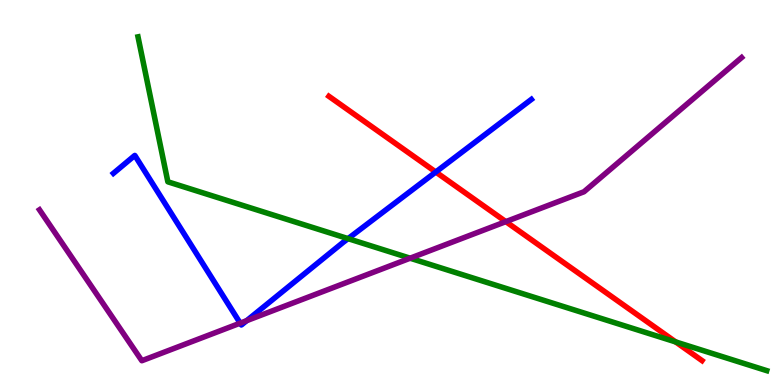[{'lines': ['blue', 'red'], 'intersections': [{'x': 5.62, 'y': 5.53}]}, {'lines': ['green', 'red'], 'intersections': [{'x': 8.72, 'y': 1.12}]}, {'lines': ['purple', 'red'], 'intersections': [{'x': 6.53, 'y': 4.24}]}, {'lines': ['blue', 'green'], 'intersections': [{'x': 4.49, 'y': 3.8}]}, {'lines': ['blue', 'purple'], 'intersections': [{'x': 3.1, 'y': 1.61}, {'x': 3.18, 'y': 1.67}]}, {'lines': ['green', 'purple'], 'intersections': [{'x': 5.29, 'y': 3.29}]}]